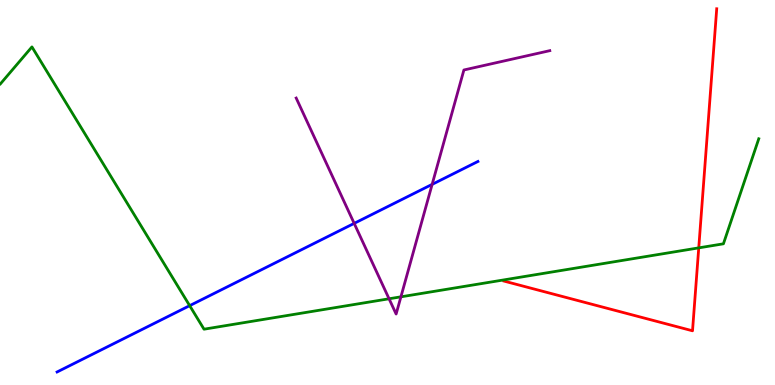[{'lines': ['blue', 'red'], 'intersections': []}, {'lines': ['green', 'red'], 'intersections': [{'x': 9.02, 'y': 3.56}]}, {'lines': ['purple', 'red'], 'intersections': []}, {'lines': ['blue', 'green'], 'intersections': [{'x': 2.45, 'y': 2.06}]}, {'lines': ['blue', 'purple'], 'intersections': [{'x': 4.57, 'y': 4.2}, {'x': 5.58, 'y': 5.21}]}, {'lines': ['green', 'purple'], 'intersections': [{'x': 5.02, 'y': 2.24}, {'x': 5.17, 'y': 2.29}]}]